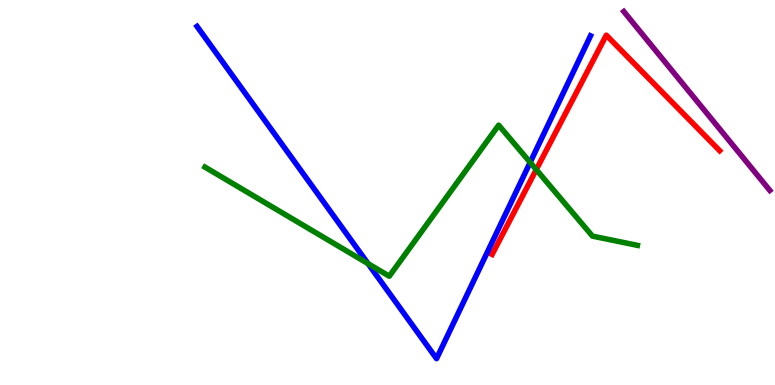[{'lines': ['blue', 'red'], 'intersections': []}, {'lines': ['green', 'red'], 'intersections': [{'x': 6.92, 'y': 5.59}]}, {'lines': ['purple', 'red'], 'intersections': []}, {'lines': ['blue', 'green'], 'intersections': [{'x': 4.75, 'y': 3.15}, {'x': 6.84, 'y': 5.78}]}, {'lines': ['blue', 'purple'], 'intersections': []}, {'lines': ['green', 'purple'], 'intersections': []}]